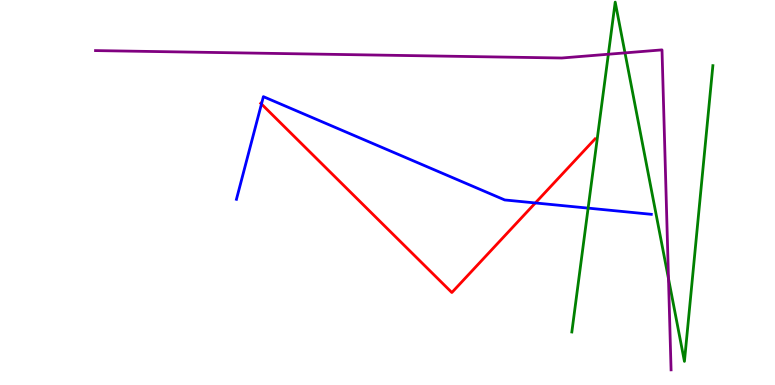[{'lines': ['blue', 'red'], 'intersections': [{'x': 3.37, 'y': 7.3}, {'x': 6.91, 'y': 4.73}]}, {'lines': ['green', 'red'], 'intersections': []}, {'lines': ['purple', 'red'], 'intersections': []}, {'lines': ['blue', 'green'], 'intersections': [{'x': 7.59, 'y': 4.59}]}, {'lines': ['blue', 'purple'], 'intersections': []}, {'lines': ['green', 'purple'], 'intersections': [{'x': 7.85, 'y': 8.59}, {'x': 8.06, 'y': 8.63}, {'x': 8.63, 'y': 2.76}]}]